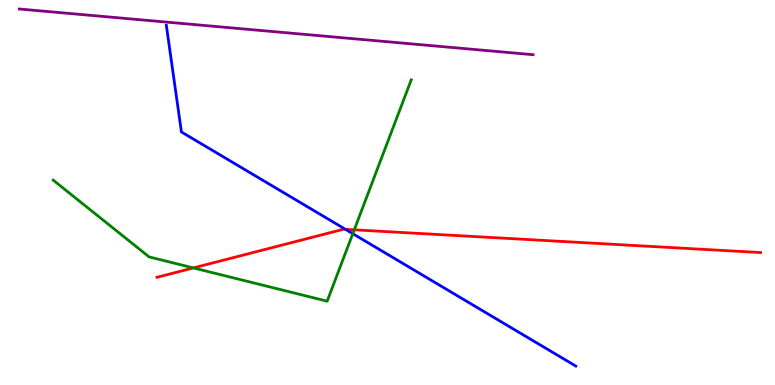[{'lines': ['blue', 'red'], 'intersections': [{'x': 4.46, 'y': 4.04}]}, {'lines': ['green', 'red'], 'intersections': [{'x': 2.5, 'y': 3.04}, {'x': 4.57, 'y': 4.03}]}, {'lines': ['purple', 'red'], 'intersections': []}, {'lines': ['blue', 'green'], 'intersections': [{'x': 4.55, 'y': 3.93}]}, {'lines': ['blue', 'purple'], 'intersections': []}, {'lines': ['green', 'purple'], 'intersections': []}]